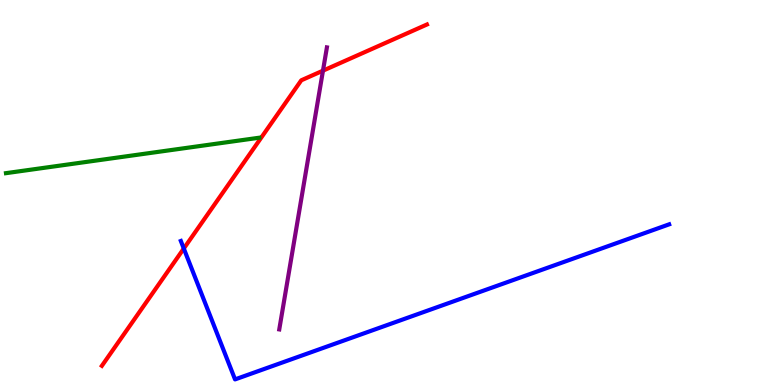[{'lines': ['blue', 'red'], 'intersections': [{'x': 2.37, 'y': 3.54}]}, {'lines': ['green', 'red'], 'intersections': []}, {'lines': ['purple', 'red'], 'intersections': [{'x': 4.17, 'y': 8.16}]}, {'lines': ['blue', 'green'], 'intersections': []}, {'lines': ['blue', 'purple'], 'intersections': []}, {'lines': ['green', 'purple'], 'intersections': []}]